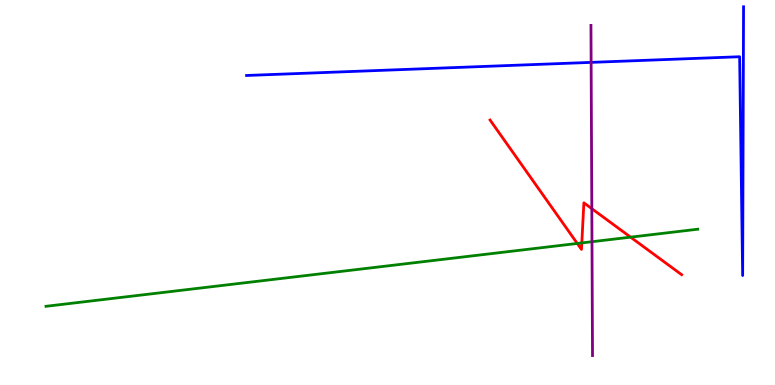[{'lines': ['blue', 'red'], 'intersections': []}, {'lines': ['green', 'red'], 'intersections': [{'x': 7.45, 'y': 3.68}, {'x': 7.51, 'y': 3.69}, {'x': 8.14, 'y': 3.84}]}, {'lines': ['purple', 'red'], 'intersections': [{'x': 7.64, 'y': 4.58}]}, {'lines': ['blue', 'green'], 'intersections': []}, {'lines': ['blue', 'purple'], 'intersections': [{'x': 7.63, 'y': 8.38}]}, {'lines': ['green', 'purple'], 'intersections': [{'x': 7.64, 'y': 3.72}]}]